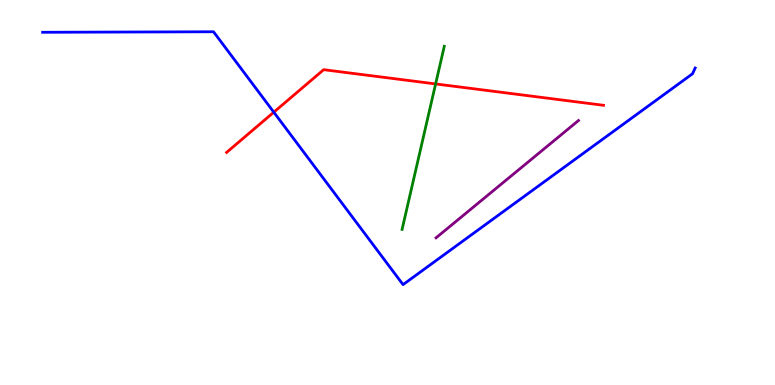[{'lines': ['blue', 'red'], 'intersections': [{'x': 3.53, 'y': 7.09}]}, {'lines': ['green', 'red'], 'intersections': [{'x': 5.62, 'y': 7.82}]}, {'lines': ['purple', 'red'], 'intersections': []}, {'lines': ['blue', 'green'], 'intersections': []}, {'lines': ['blue', 'purple'], 'intersections': []}, {'lines': ['green', 'purple'], 'intersections': []}]